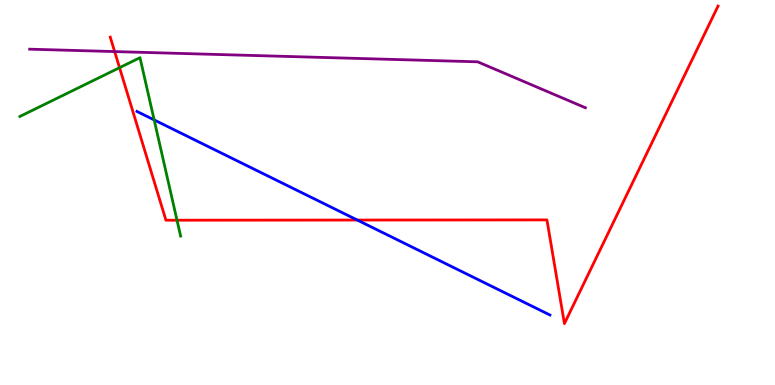[{'lines': ['blue', 'red'], 'intersections': [{'x': 4.61, 'y': 4.28}]}, {'lines': ['green', 'red'], 'intersections': [{'x': 1.54, 'y': 8.24}, {'x': 2.28, 'y': 4.28}]}, {'lines': ['purple', 'red'], 'intersections': [{'x': 1.48, 'y': 8.66}]}, {'lines': ['blue', 'green'], 'intersections': [{'x': 1.99, 'y': 6.89}]}, {'lines': ['blue', 'purple'], 'intersections': []}, {'lines': ['green', 'purple'], 'intersections': []}]